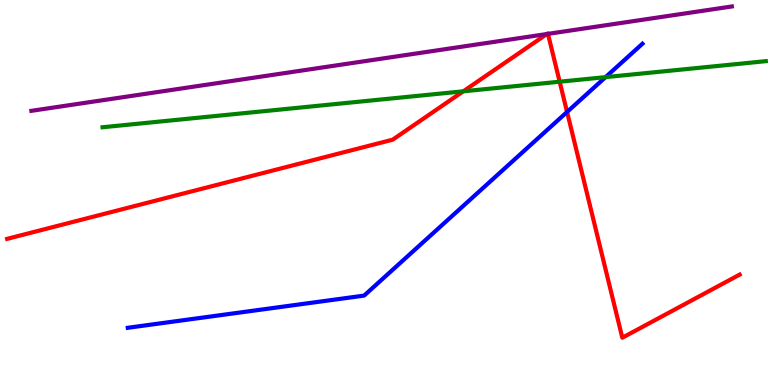[{'lines': ['blue', 'red'], 'intersections': [{'x': 7.32, 'y': 7.09}]}, {'lines': ['green', 'red'], 'intersections': [{'x': 5.98, 'y': 7.63}, {'x': 7.22, 'y': 7.88}]}, {'lines': ['purple', 'red'], 'intersections': [{'x': 7.06, 'y': 9.12}, {'x': 7.07, 'y': 9.12}]}, {'lines': ['blue', 'green'], 'intersections': [{'x': 7.81, 'y': 8.0}]}, {'lines': ['blue', 'purple'], 'intersections': []}, {'lines': ['green', 'purple'], 'intersections': []}]